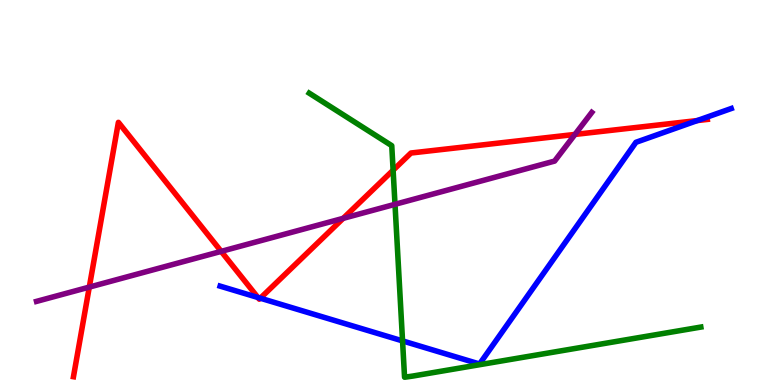[{'lines': ['blue', 'red'], 'intersections': [{'x': 3.33, 'y': 2.27}, {'x': 3.36, 'y': 2.25}, {'x': 9.0, 'y': 6.87}]}, {'lines': ['green', 'red'], 'intersections': [{'x': 5.07, 'y': 5.58}]}, {'lines': ['purple', 'red'], 'intersections': [{'x': 1.15, 'y': 2.54}, {'x': 2.85, 'y': 3.47}, {'x': 4.43, 'y': 4.33}, {'x': 7.42, 'y': 6.51}]}, {'lines': ['blue', 'green'], 'intersections': [{'x': 5.19, 'y': 1.15}]}, {'lines': ['blue', 'purple'], 'intersections': []}, {'lines': ['green', 'purple'], 'intersections': [{'x': 5.1, 'y': 4.69}]}]